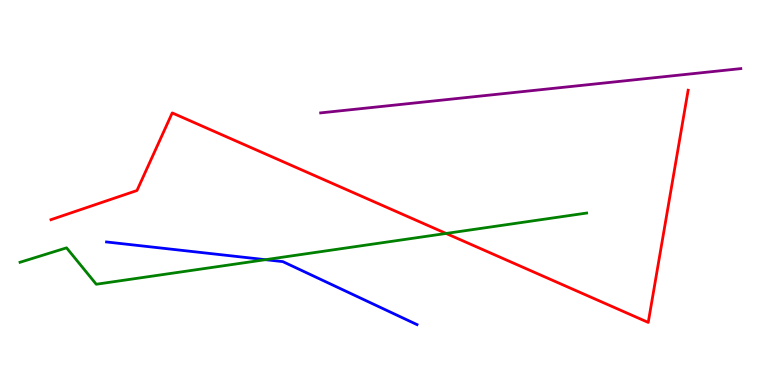[{'lines': ['blue', 'red'], 'intersections': []}, {'lines': ['green', 'red'], 'intersections': [{'x': 5.76, 'y': 3.94}]}, {'lines': ['purple', 'red'], 'intersections': []}, {'lines': ['blue', 'green'], 'intersections': [{'x': 3.43, 'y': 3.26}]}, {'lines': ['blue', 'purple'], 'intersections': []}, {'lines': ['green', 'purple'], 'intersections': []}]